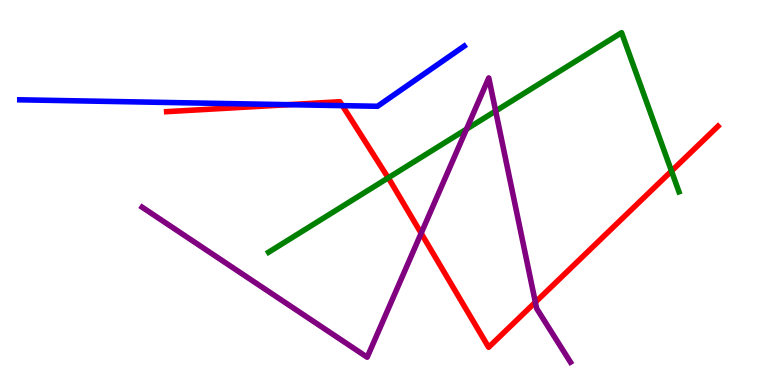[{'lines': ['blue', 'red'], 'intersections': [{'x': 3.72, 'y': 7.28}, {'x': 4.42, 'y': 7.26}]}, {'lines': ['green', 'red'], 'intersections': [{'x': 5.01, 'y': 5.38}, {'x': 8.66, 'y': 5.56}]}, {'lines': ['purple', 'red'], 'intersections': [{'x': 5.43, 'y': 3.94}, {'x': 6.91, 'y': 2.15}]}, {'lines': ['blue', 'green'], 'intersections': []}, {'lines': ['blue', 'purple'], 'intersections': []}, {'lines': ['green', 'purple'], 'intersections': [{'x': 6.02, 'y': 6.65}, {'x': 6.4, 'y': 7.12}]}]